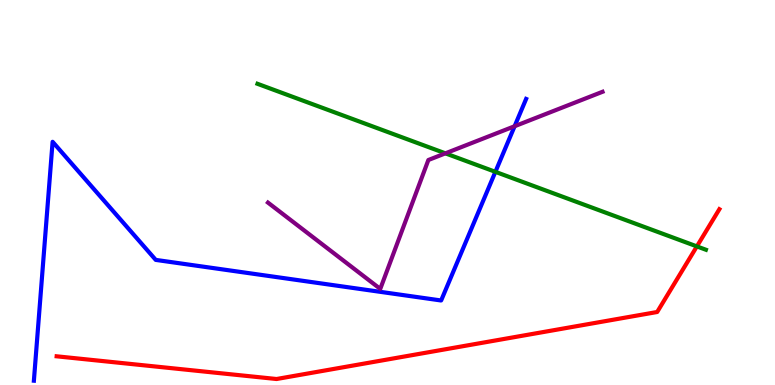[{'lines': ['blue', 'red'], 'intersections': []}, {'lines': ['green', 'red'], 'intersections': [{'x': 8.99, 'y': 3.6}]}, {'lines': ['purple', 'red'], 'intersections': []}, {'lines': ['blue', 'green'], 'intersections': [{'x': 6.39, 'y': 5.54}]}, {'lines': ['blue', 'purple'], 'intersections': [{'x': 6.64, 'y': 6.72}]}, {'lines': ['green', 'purple'], 'intersections': [{'x': 5.75, 'y': 6.02}]}]